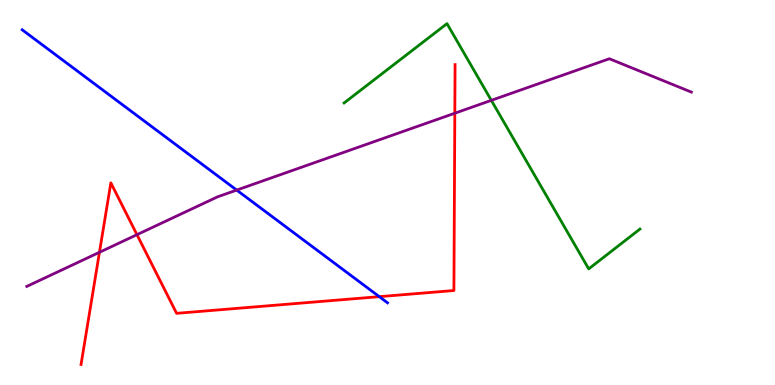[{'lines': ['blue', 'red'], 'intersections': [{'x': 4.89, 'y': 2.29}]}, {'lines': ['green', 'red'], 'intersections': []}, {'lines': ['purple', 'red'], 'intersections': [{'x': 1.28, 'y': 3.45}, {'x': 1.77, 'y': 3.9}, {'x': 5.87, 'y': 7.06}]}, {'lines': ['blue', 'green'], 'intersections': []}, {'lines': ['blue', 'purple'], 'intersections': [{'x': 3.05, 'y': 5.06}]}, {'lines': ['green', 'purple'], 'intersections': [{'x': 6.34, 'y': 7.39}]}]